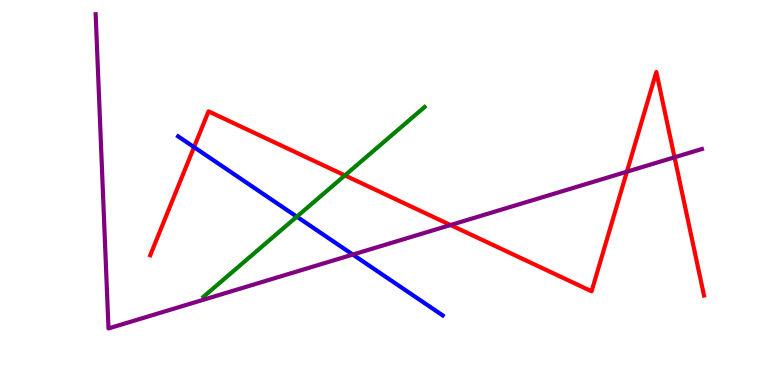[{'lines': ['blue', 'red'], 'intersections': [{'x': 2.5, 'y': 6.18}]}, {'lines': ['green', 'red'], 'intersections': [{'x': 4.45, 'y': 5.44}]}, {'lines': ['purple', 'red'], 'intersections': [{'x': 5.81, 'y': 4.16}, {'x': 8.09, 'y': 5.54}, {'x': 8.7, 'y': 5.91}]}, {'lines': ['blue', 'green'], 'intersections': [{'x': 3.83, 'y': 4.37}]}, {'lines': ['blue', 'purple'], 'intersections': [{'x': 4.55, 'y': 3.39}]}, {'lines': ['green', 'purple'], 'intersections': []}]